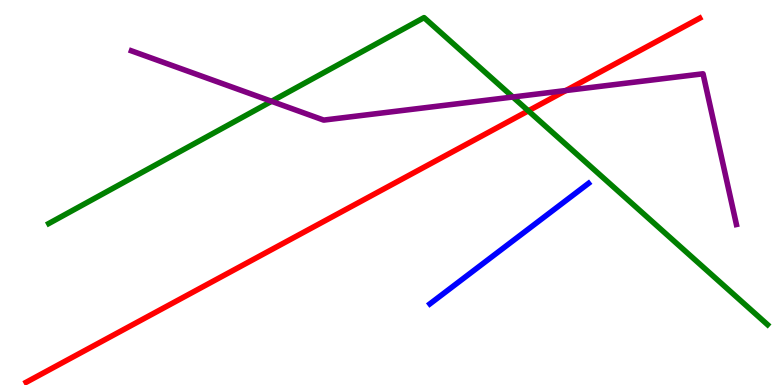[{'lines': ['blue', 'red'], 'intersections': []}, {'lines': ['green', 'red'], 'intersections': [{'x': 6.82, 'y': 7.12}]}, {'lines': ['purple', 'red'], 'intersections': [{'x': 7.3, 'y': 7.65}]}, {'lines': ['blue', 'green'], 'intersections': []}, {'lines': ['blue', 'purple'], 'intersections': []}, {'lines': ['green', 'purple'], 'intersections': [{'x': 3.5, 'y': 7.37}, {'x': 6.62, 'y': 7.48}]}]